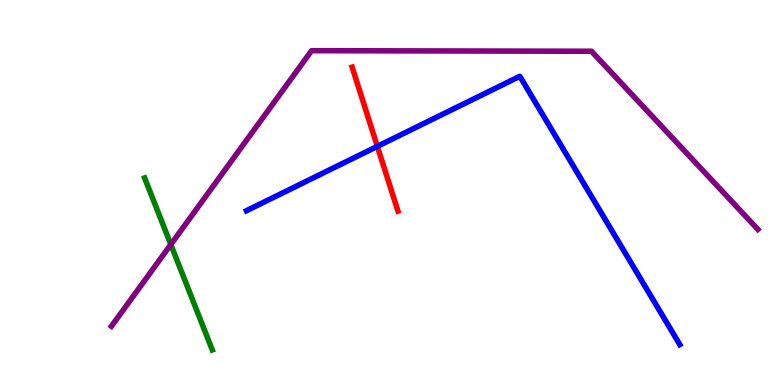[{'lines': ['blue', 'red'], 'intersections': [{'x': 4.87, 'y': 6.2}]}, {'lines': ['green', 'red'], 'intersections': []}, {'lines': ['purple', 'red'], 'intersections': []}, {'lines': ['blue', 'green'], 'intersections': []}, {'lines': ['blue', 'purple'], 'intersections': []}, {'lines': ['green', 'purple'], 'intersections': [{'x': 2.2, 'y': 3.65}]}]